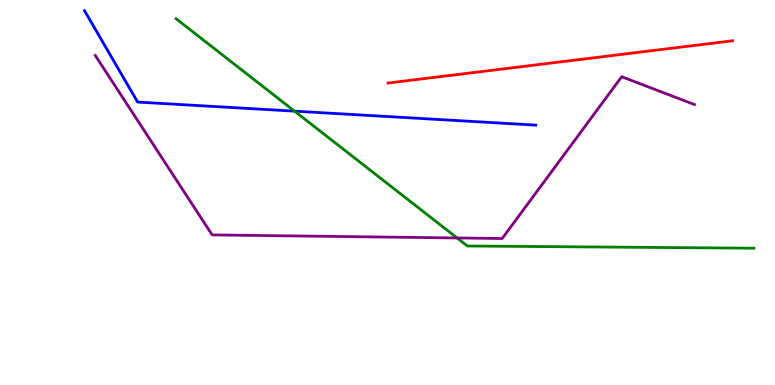[{'lines': ['blue', 'red'], 'intersections': []}, {'lines': ['green', 'red'], 'intersections': []}, {'lines': ['purple', 'red'], 'intersections': []}, {'lines': ['blue', 'green'], 'intersections': [{'x': 3.8, 'y': 7.11}]}, {'lines': ['blue', 'purple'], 'intersections': []}, {'lines': ['green', 'purple'], 'intersections': [{'x': 5.9, 'y': 3.82}]}]